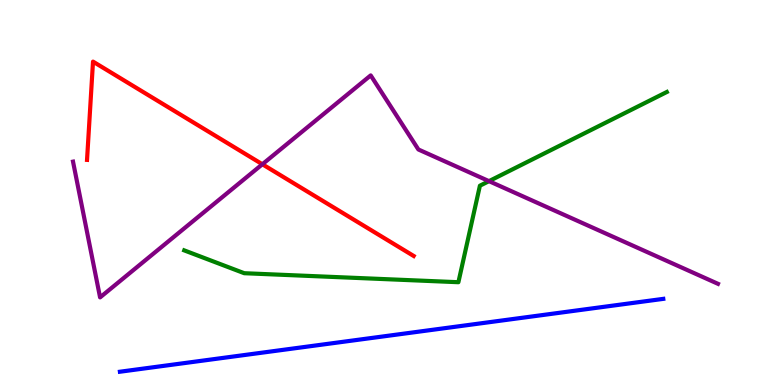[{'lines': ['blue', 'red'], 'intersections': []}, {'lines': ['green', 'red'], 'intersections': []}, {'lines': ['purple', 'red'], 'intersections': [{'x': 3.39, 'y': 5.73}]}, {'lines': ['blue', 'green'], 'intersections': []}, {'lines': ['blue', 'purple'], 'intersections': []}, {'lines': ['green', 'purple'], 'intersections': [{'x': 6.31, 'y': 5.29}]}]